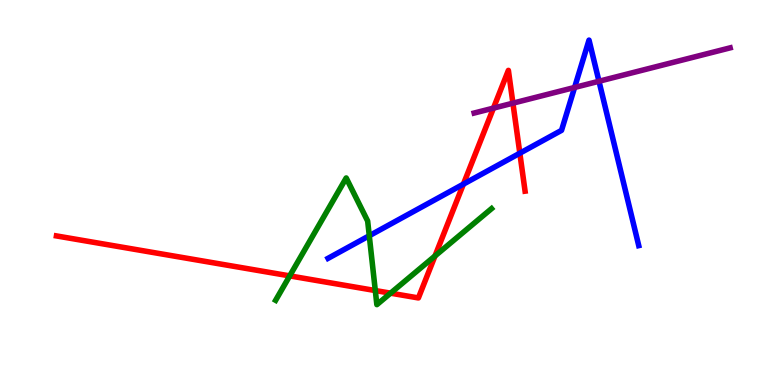[{'lines': ['blue', 'red'], 'intersections': [{'x': 5.98, 'y': 5.22}, {'x': 6.71, 'y': 6.02}]}, {'lines': ['green', 'red'], 'intersections': [{'x': 3.74, 'y': 2.83}, {'x': 4.84, 'y': 2.45}, {'x': 5.04, 'y': 2.39}, {'x': 5.61, 'y': 3.35}]}, {'lines': ['purple', 'red'], 'intersections': [{'x': 6.37, 'y': 7.19}, {'x': 6.62, 'y': 7.32}]}, {'lines': ['blue', 'green'], 'intersections': [{'x': 4.76, 'y': 3.88}]}, {'lines': ['blue', 'purple'], 'intersections': [{'x': 7.41, 'y': 7.73}, {'x': 7.73, 'y': 7.89}]}, {'lines': ['green', 'purple'], 'intersections': []}]